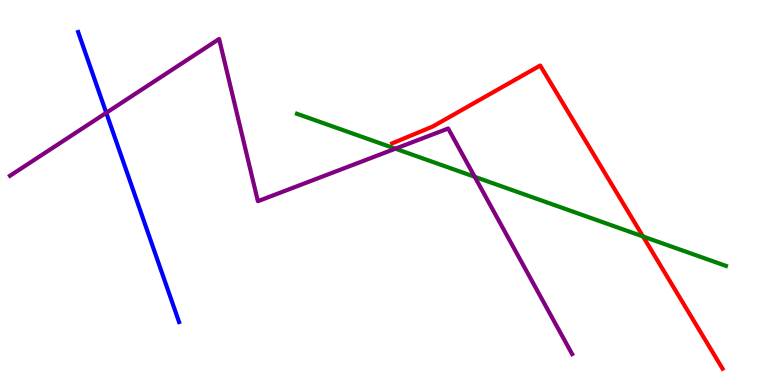[{'lines': ['blue', 'red'], 'intersections': []}, {'lines': ['green', 'red'], 'intersections': [{'x': 8.3, 'y': 3.86}]}, {'lines': ['purple', 'red'], 'intersections': []}, {'lines': ['blue', 'green'], 'intersections': []}, {'lines': ['blue', 'purple'], 'intersections': [{'x': 1.37, 'y': 7.07}]}, {'lines': ['green', 'purple'], 'intersections': [{'x': 5.1, 'y': 6.14}, {'x': 6.13, 'y': 5.41}]}]